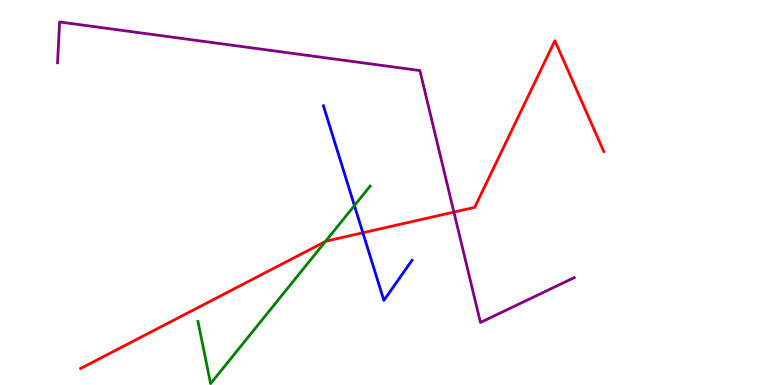[{'lines': ['blue', 'red'], 'intersections': [{'x': 4.68, 'y': 3.95}]}, {'lines': ['green', 'red'], 'intersections': [{'x': 4.2, 'y': 3.73}]}, {'lines': ['purple', 'red'], 'intersections': [{'x': 5.86, 'y': 4.49}]}, {'lines': ['blue', 'green'], 'intersections': [{'x': 4.57, 'y': 4.66}]}, {'lines': ['blue', 'purple'], 'intersections': []}, {'lines': ['green', 'purple'], 'intersections': []}]